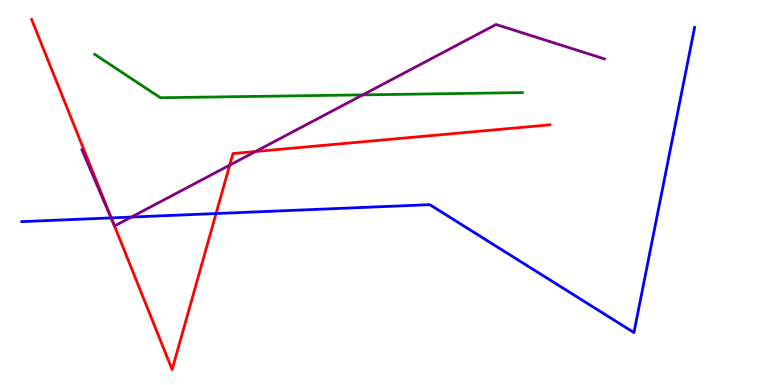[{'lines': ['blue', 'red'], 'intersections': [{'x': 1.44, 'y': 4.34}, {'x': 2.79, 'y': 4.45}]}, {'lines': ['green', 'red'], 'intersections': []}, {'lines': ['purple', 'red'], 'intersections': [{'x': 1.47, 'y': 4.15}, {'x': 2.96, 'y': 5.71}, {'x': 3.3, 'y': 6.06}]}, {'lines': ['blue', 'green'], 'intersections': []}, {'lines': ['blue', 'purple'], 'intersections': [{'x': 1.43, 'y': 4.34}, {'x': 1.7, 'y': 4.36}]}, {'lines': ['green', 'purple'], 'intersections': [{'x': 4.68, 'y': 7.54}]}]